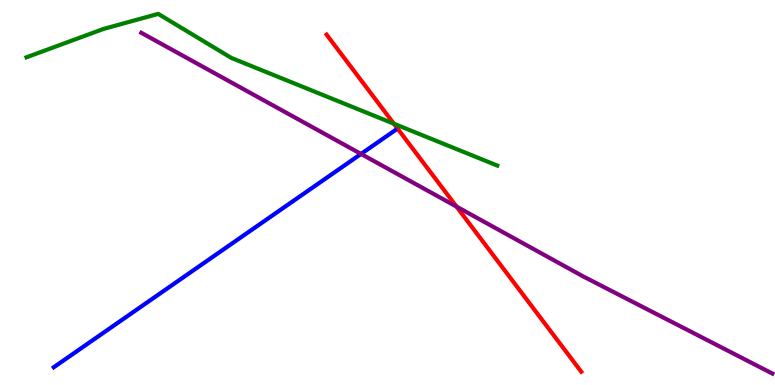[{'lines': ['blue', 'red'], 'intersections': []}, {'lines': ['green', 'red'], 'intersections': [{'x': 5.08, 'y': 6.79}]}, {'lines': ['purple', 'red'], 'intersections': [{'x': 5.89, 'y': 4.63}]}, {'lines': ['blue', 'green'], 'intersections': []}, {'lines': ['blue', 'purple'], 'intersections': [{'x': 4.66, 'y': 6.0}]}, {'lines': ['green', 'purple'], 'intersections': []}]